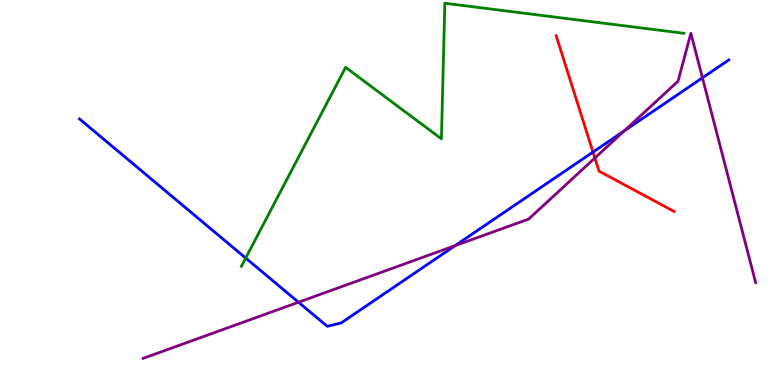[{'lines': ['blue', 'red'], 'intersections': [{'x': 7.65, 'y': 6.05}]}, {'lines': ['green', 'red'], 'intersections': []}, {'lines': ['purple', 'red'], 'intersections': [{'x': 7.68, 'y': 5.9}]}, {'lines': ['blue', 'green'], 'intersections': [{'x': 3.17, 'y': 3.3}]}, {'lines': ['blue', 'purple'], 'intersections': [{'x': 3.85, 'y': 2.15}, {'x': 5.87, 'y': 3.62}, {'x': 8.05, 'y': 6.6}, {'x': 9.06, 'y': 7.98}]}, {'lines': ['green', 'purple'], 'intersections': []}]